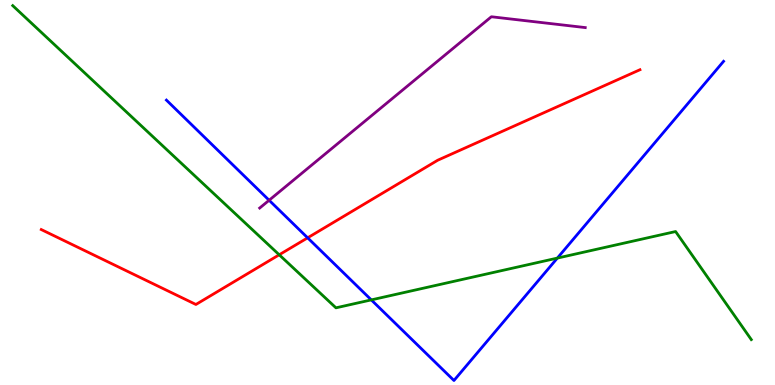[{'lines': ['blue', 'red'], 'intersections': [{'x': 3.97, 'y': 3.82}]}, {'lines': ['green', 'red'], 'intersections': [{'x': 3.6, 'y': 3.38}]}, {'lines': ['purple', 'red'], 'intersections': []}, {'lines': ['blue', 'green'], 'intersections': [{'x': 4.79, 'y': 2.21}, {'x': 7.19, 'y': 3.3}]}, {'lines': ['blue', 'purple'], 'intersections': [{'x': 3.47, 'y': 4.8}]}, {'lines': ['green', 'purple'], 'intersections': []}]